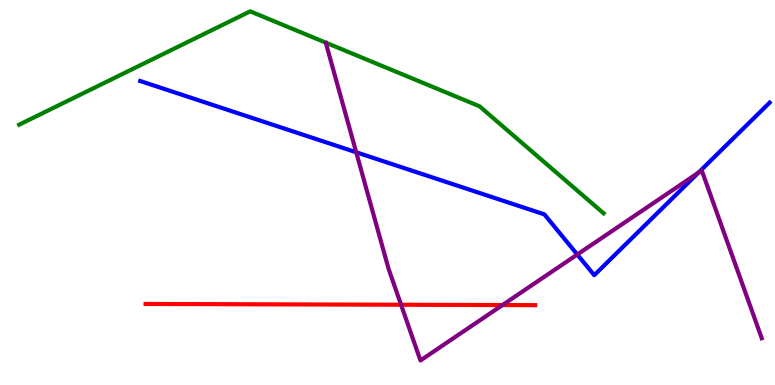[{'lines': ['blue', 'red'], 'intersections': []}, {'lines': ['green', 'red'], 'intersections': []}, {'lines': ['purple', 'red'], 'intersections': [{'x': 5.18, 'y': 2.08}, {'x': 6.48, 'y': 2.08}]}, {'lines': ['blue', 'green'], 'intersections': []}, {'lines': ['blue', 'purple'], 'intersections': [{'x': 4.6, 'y': 6.04}, {'x': 7.45, 'y': 3.39}, {'x': 9.01, 'y': 5.52}]}, {'lines': ['green', 'purple'], 'intersections': []}]